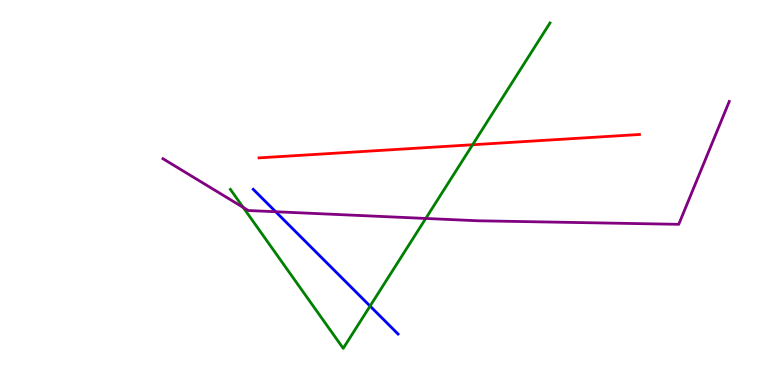[{'lines': ['blue', 'red'], 'intersections': []}, {'lines': ['green', 'red'], 'intersections': [{'x': 6.1, 'y': 6.24}]}, {'lines': ['purple', 'red'], 'intersections': []}, {'lines': ['blue', 'green'], 'intersections': [{'x': 4.78, 'y': 2.05}]}, {'lines': ['blue', 'purple'], 'intersections': [{'x': 3.56, 'y': 4.5}]}, {'lines': ['green', 'purple'], 'intersections': [{'x': 3.14, 'y': 4.61}, {'x': 5.49, 'y': 4.33}]}]